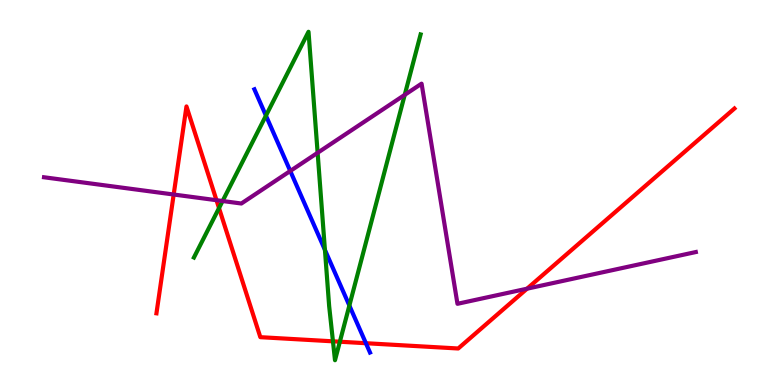[{'lines': ['blue', 'red'], 'intersections': [{'x': 4.72, 'y': 1.09}]}, {'lines': ['green', 'red'], 'intersections': [{'x': 2.83, 'y': 4.6}, {'x': 4.3, 'y': 1.13}, {'x': 4.39, 'y': 1.12}]}, {'lines': ['purple', 'red'], 'intersections': [{'x': 2.24, 'y': 4.95}, {'x': 2.79, 'y': 4.8}, {'x': 6.8, 'y': 2.5}]}, {'lines': ['blue', 'green'], 'intersections': [{'x': 3.43, 'y': 7.0}, {'x': 4.19, 'y': 3.51}, {'x': 4.51, 'y': 2.06}]}, {'lines': ['blue', 'purple'], 'intersections': [{'x': 3.75, 'y': 5.56}]}, {'lines': ['green', 'purple'], 'intersections': [{'x': 2.87, 'y': 4.78}, {'x': 4.1, 'y': 6.03}, {'x': 5.22, 'y': 7.54}]}]